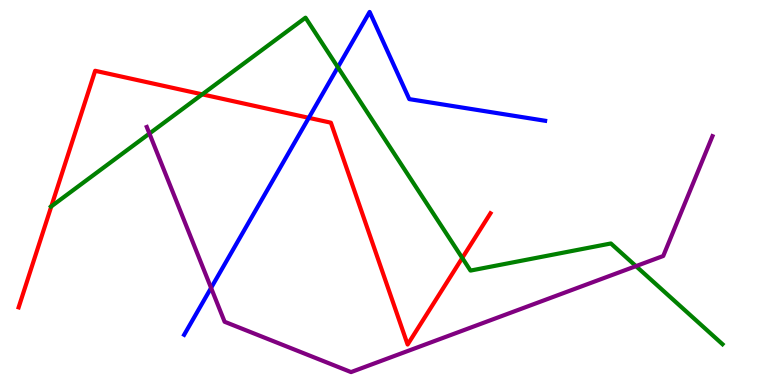[{'lines': ['blue', 'red'], 'intersections': [{'x': 3.98, 'y': 6.94}]}, {'lines': ['green', 'red'], 'intersections': [{'x': 0.662, 'y': 4.64}, {'x': 2.61, 'y': 7.55}, {'x': 5.96, 'y': 3.3}]}, {'lines': ['purple', 'red'], 'intersections': []}, {'lines': ['blue', 'green'], 'intersections': [{'x': 4.36, 'y': 8.25}]}, {'lines': ['blue', 'purple'], 'intersections': [{'x': 2.72, 'y': 2.52}]}, {'lines': ['green', 'purple'], 'intersections': [{'x': 1.93, 'y': 6.53}, {'x': 8.21, 'y': 3.09}]}]